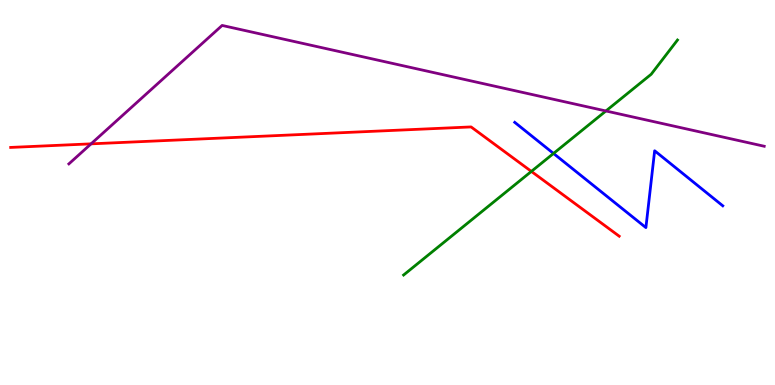[{'lines': ['blue', 'red'], 'intersections': []}, {'lines': ['green', 'red'], 'intersections': [{'x': 6.86, 'y': 5.55}]}, {'lines': ['purple', 'red'], 'intersections': [{'x': 1.18, 'y': 6.26}]}, {'lines': ['blue', 'green'], 'intersections': [{'x': 7.14, 'y': 6.01}]}, {'lines': ['blue', 'purple'], 'intersections': []}, {'lines': ['green', 'purple'], 'intersections': [{'x': 7.82, 'y': 7.12}]}]